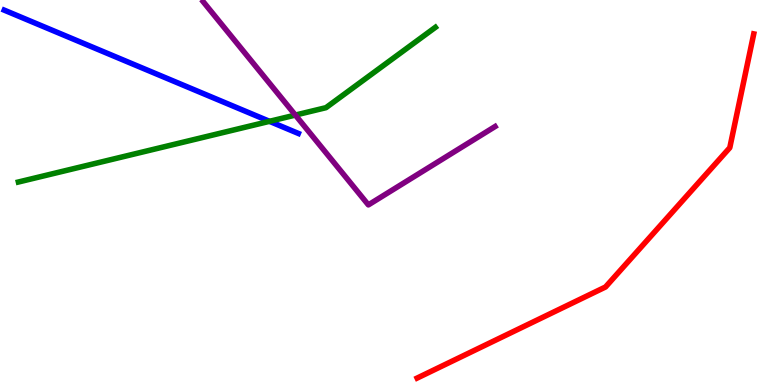[{'lines': ['blue', 'red'], 'intersections': []}, {'lines': ['green', 'red'], 'intersections': []}, {'lines': ['purple', 'red'], 'intersections': []}, {'lines': ['blue', 'green'], 'intersections': [{'x': 3.48, 'y': 6.85}]}, {'lines': ['blue', 'purple'], 'intersections': []}, {'lines': ['green', 'purple'], 'intersections': [{'x': 3.81, 'y': 7.01}]}]